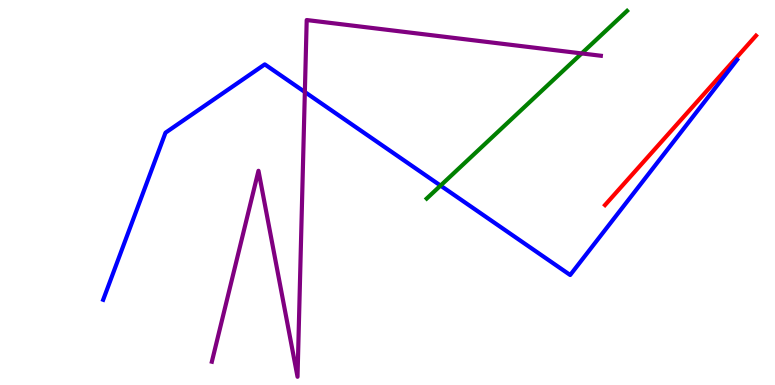[{'lines': ['blue', 'red'], 'intersections': []}, {'lines': ['green', 'red'], 'intersections': []}, {'lines': ['purple', 'red'], 'intersections': []}, {'lines': ['blue', 'green'], 'intersections': [{'x': 5.68, 'y': 5.18}]}, {'lines': ['blue', 'purple'], 'intersections': [{'x': 3.93, 'y': 7.61}]}, {'lines': ['green', 'purple'], 'intersections': [{'x': 7.51, 'y': 8.61}]}]